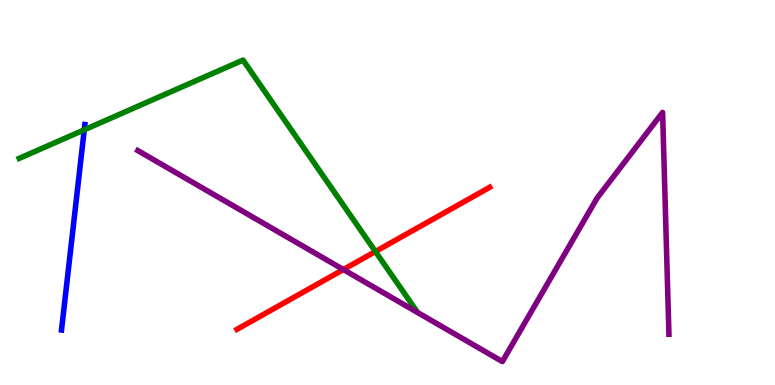[{'lines': ['blue', 'red'], 'intersections': []}, {'lines': ['green', 'red'], 'intersections': [{'x': 4.84, 'y': 3.47}]}, {'lines': ['purple', 'red'], 'intersections': [{'x': 4.43, 'y': 3.0}]}, {'lines': ['blue', 'green'], 'intersections': [{'x': 1.09, 'y': 6.63}]}, {'lines': ['blue', 'purple'], 'intersections': []}, {'lines': ['green', 'purple'], 'intersections': []}]